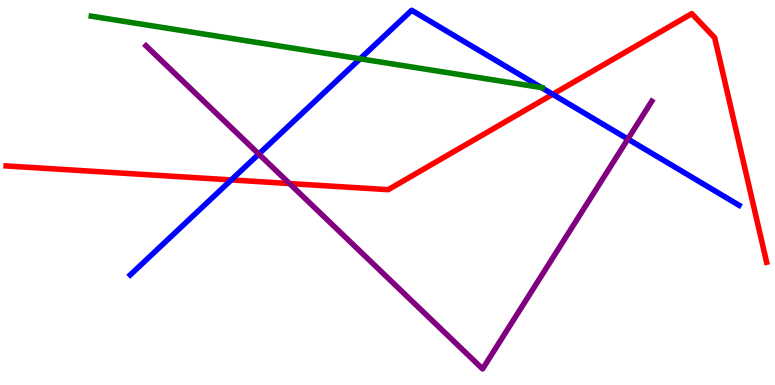[{'lines': ['blue', 'red'], 'intersections': [{'x': 2.98, 'y': 5.33}, {'x': 7.13, 'y': 7.55}]}, {'lines': ['green', 'red'], 'intersections': []}, {'lines': ['purple', 'red'], 'intersections': [{'x': 3.74, 'y': 5.23}]}, {'lines': ['blue', 'green'], 'intersections': [{'x': 4.65, 'y': 8.47}, {'x': 6.98, 'y': 7.73}]}, {'lines': ['blue', 'purple'], 'intersections': [{'x': 3.34, 'y': 6.0}, {'x': 8.1, 'y': 6.39}]}, {'lines': ['green', 'purple'], 'intersections': []}]